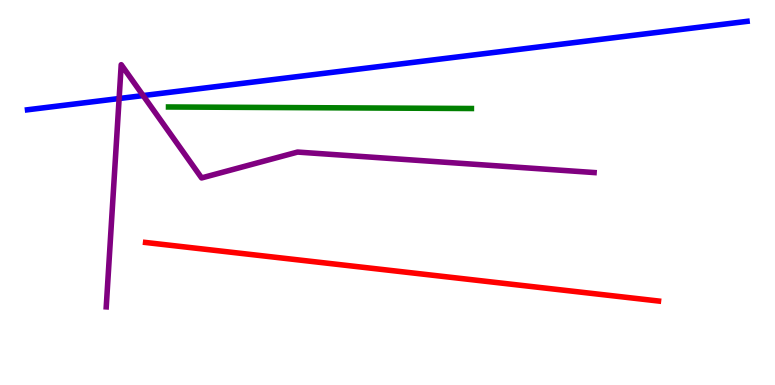[{'lines': ['blue', 'red'], 'intersections': []}, {'lines': ['green', 'red'], 'intersections': []}, {'lines': ['purple', 'red'], 'intersections': []}, {'lines': ['blue', 'green'], 'intersections': []}, {'lines': ['blue', 'purple'], 'intersections': [{'x': 1.54, 'y': 7.44}, {'x': 1.85, 'y': 7.52}]}, {'lines': ['green', 'purple'], 'intersections': []}]